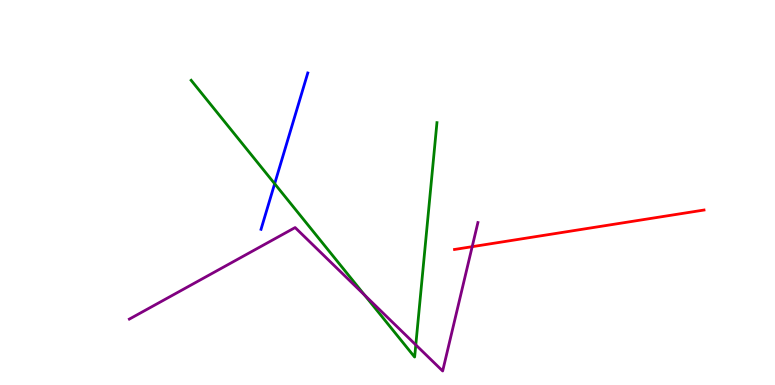[{'lines': ['blue', 'red'], 'intersections': []}, {'lines': ['green', 'red'], 'intersections': []}, {'lines': ['purple', 'red'], 'intersections': [{'x': 6.09, 'y': 3.59}]}, {'lines': ['blue', 'green'], 'intersections': [{'x': 3.54, 'y': 5.23}]}, {'lines': ['blue', 'purple'], 'intersections': []}, {'lines': ['green', 'purple'], 'intersections': [{'x': 4.71, 'y': 2.33}, {'x': 5.37, 'y': 1.04}]}]